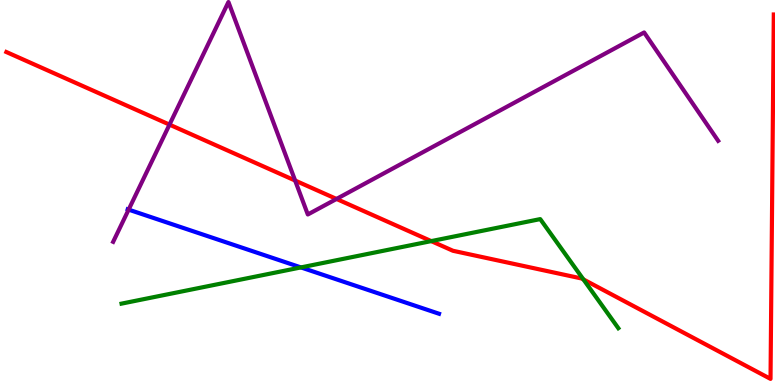[{'lines': ['blue', 'red'], 'intersections': []}, {'lines': ['green', 'red'], 'intersections': [{'x': 5.56, 'y': 3.74}, {'x': 7.53, 'y': 2.74}]}, {'lines': ['purple', 'red'], 'intersections': [{'x': 2.19, 'y': 6.76}, {'x': 3.81, 'y': 5.31}, {'x': 4.34, 'y': 4.83}]}, {'lines': ['blue', 'green'], 'intersections': [{'x': 3.88, 'y': 3.05}]}, {'lines': ['blue', 'purple'], 'intersections': [{'x': 1.66, 'y': 4.56}]}, {'lines': ['green', 'purple'], 'intersections': []}]